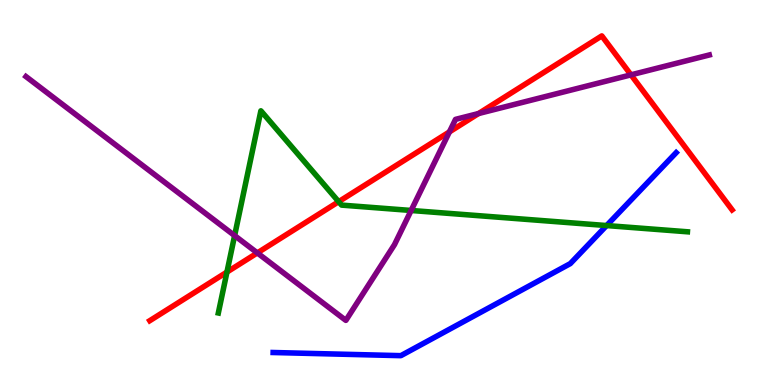[{'lines': ['blue', 'red'], 'intersections': []}, {'lines': ['green', 'red'], 'intersections': [{'x': 2.93, 'y': 2.93}, {'x': 4.37, 'y': 4.76}]}, {'lines': ['purple', 'red'], 'intersections': [{'x': 3.32, 'y': 3.43}, {'x': 5.8, 'y': 6.57}, {'x': 6.18, 'y': 7.05}, {'x': 8.14, 'y': 8.06}]}, {'lines': ['blue', 'green'], 'intersections': [{'x': 7.83, 'y': 4.14}]}, {'lines': ['blue', 'purple'], 'intersections': []}, {'lines': ['green', 'purple'], 'intersections': [{'x': 3.03, 'y': 3.88}, {'x': 5.3, 'y': 4.53}]}]